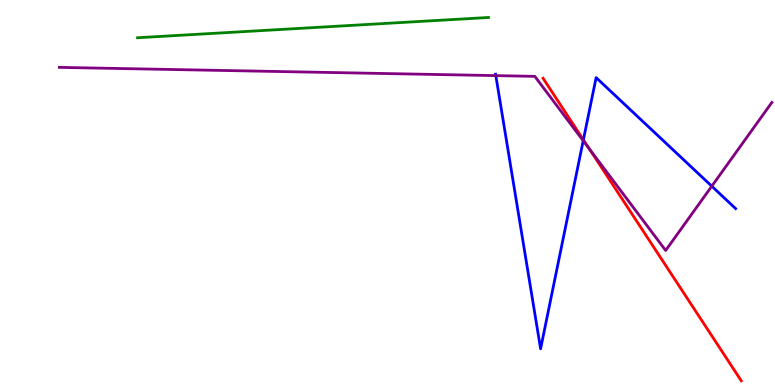[{'lines': ['blue', 'red'], 'intersections': [{'x': 7.53, 'y': 6.37}]}, {'lines': ['green', 'red'], 'intersections': []}, {'lines': ['purple', 'red'], 'intersections': [{'x': 7.6, 'y': 6.13}]}, {'lines': ['blue', 'green'], 'intersections': []}, {'lines': ['blue', 'purple'], 'intersections': [{'x': 6.4, 'y': 8.04}, {'x': 7.53, 'y': 6.34}, {'x': 9.18, 'y': 5.16}]}, {'lines': ['green', 'purple'], 'intersections': []}]